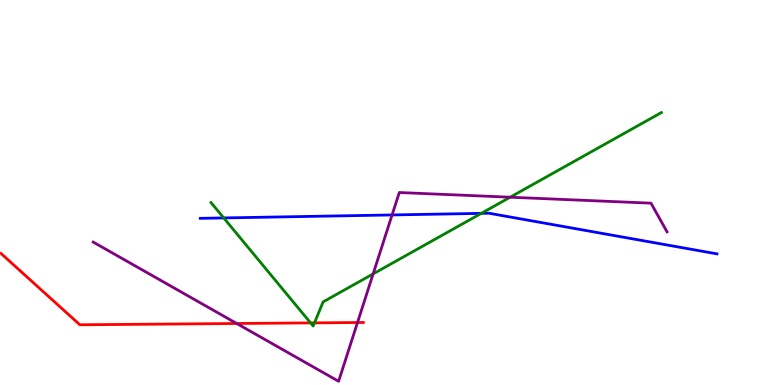[{'lines': ['blue', 'red'], 'intersections': []}, {'lines': ['green', 'red'], 'intersections': [{'x': 4.01, 'y': 1.61}, {'x': 4.06, 'y': 1.61}]}, {'lines': ['purple', 'red'], 'intersections': [{'x': 3.05, 'y': 1.6}, {'x': 4.61, 'y': 1.62}]}, {'lines': ['blue', 'green'], 'intersections': [{'x': 2.89, 'y': 4.34}, {'x': 6.21, 'y': 4.46}]}, {'lines': ['blue', 'purple'], 'intersections': [{'x': 5.06, 'y': 4.42}]}, {'lines': ['green', 'purple'], 'intersections': [{'x': 4.81, 'y': 2.89}, {'x': 6.58, 'y': 4.88}]}]